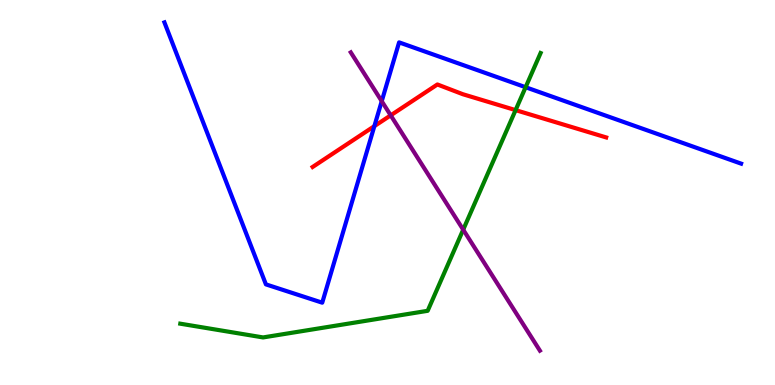[{'lines': ['blue', 'red'], 'intersections': [{'x': 4.83, 'y': 6.72}]}, {'lines': ['green', 'red'], 'intersections': [{'x': 6.65, 'y': 7.14}]}, {'lines': ['purple', 'red'], 'intersections': [{'x': 5.04, 'y': 7.0}]}, {'lines': ['blue', 'green'], 'intersections': [{'x': 6.78, 'y': 7.73}]}, {'lines': ['blue', 'purple'], 'intersections': [{'x': 4.93, 'y': 7.37}]}, {'lines': ['green', 'purple'], 'intersections': [{'x': 5.98, 'y': 4.03}]}]